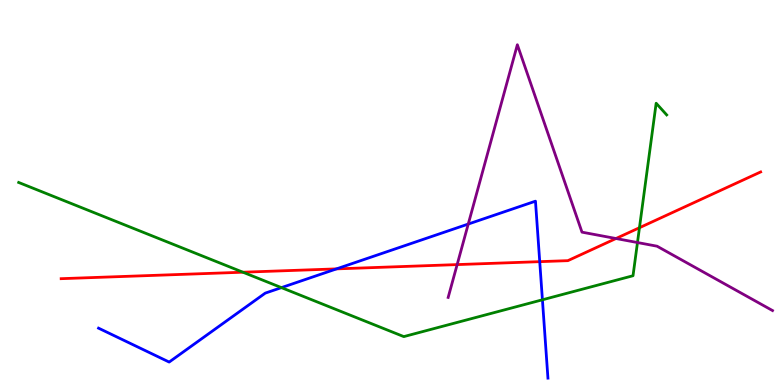[{'lines': ['blue', 'red'], 'intersections': [{'x': 4.34, 'y': 3.02}, {'x': 6.96, 'y': 3.2}]}, {'lines': ['green', 'red'], 'intersections': [{'x': 3.13, 'y': 2.93}, {'x': 8.25, 'y': 4.09}]}, {'lines': ['purple', 'red'], 'intersections': [{'x': 5.9, 'y': 3.13}, {'x': 7.95, 'y': 3.8}]}, {'lines': ['blue', 'green'], 'intersections': [{'x': 3.63, 'y': 2.53}, {'x': 7.0, 'y': 2.21}]}, {'lines': ['blue', 'purple'], 'intersections': [{'x': 6.04, 'y': 4.18}]}, {'lines': ['green', 'purple'], 'intersections': [{'x': 8.23, 'y': 3.7}]}]